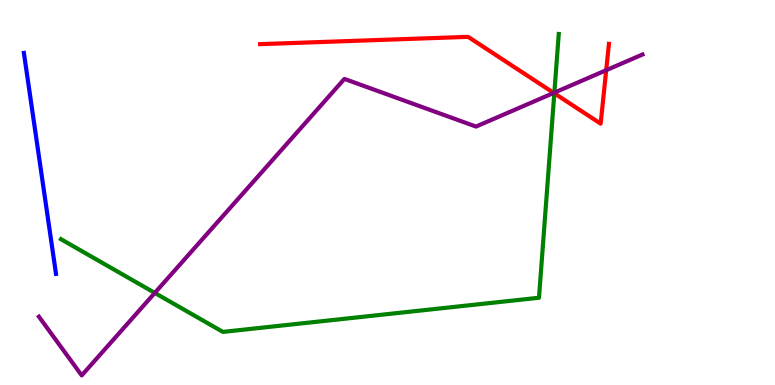[{'lines': ['blue', 'red'], 'intersections': []}, {'lines': ['green', 'red'], 'intersections': [{'x': 7.15, 'y': 7.58}]}, {'lines': ['purple', 'red'], 'intersections': [{'x': 7.14, 'y': 7.59}, {'x': 7.82, 'y': 8.18}]}, {'lines': ['blue', 'green'], 'intersections': []}, {'lines': ['blue', 'purple'], 'intersections': []}, {'lines': ['green', 'purple'], 'intersections': [{'x': 2.0, 'y': 2.39}, {'x': 7.15, 'y': 7.59}]}]